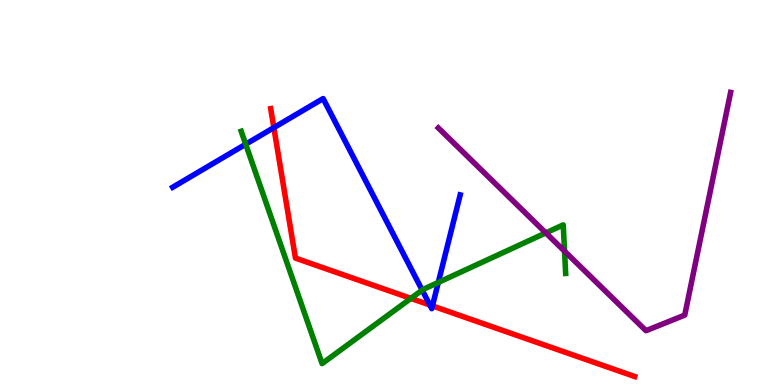[{'lines': ['blue', 'red'], 'intersections': [{'x': 3.53, 'y': 6.68}, {'x': 5.55, 'y': 2.08}, {'x': 5.58, 'y': 2.05}]}, {'lines': ['green', 'red'], 'intersections': [{'x': 5.3, 'y': 2.25}]}, {'lines': ['purple', 'red'], 'intersections': []}, {'lines': ['blue', 'green'], 'intersections': [{'x': 3.17, 'y': 6.25}, {'x': 5.45, 'y': 2.46}, {'x': 5.66, 'y': 2.66}]}, {'lines': ['blue', 'purple'], 'intersections': []}, {'lines': ['green', 'purple'], 'intersections': [{'x': 7.04, 'y': 3.95}, {'x': 7.28, 'y': 3.48}]}]